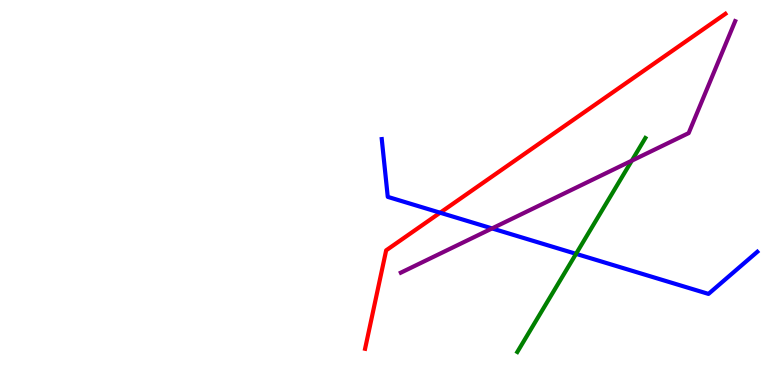[{'lines': ['blue', 'red'], 'intersections': [{'x': 5.68, 'y': 4.47}]}, {'lines': ['green', 'red'], 'intersections': []}, {'lines': ['purple', 'red'], 'intersections': []}, {'lines': ['blue', 'green'], 'intersections': [{'x': 7.43, 'y': 3.41}]}, {'lines': ['blue', 'purple'], 'intersections': [{'x': 6.35, 'y': 4.07}]}, {'lines': ['green', 'purple'], 'intersections': [{'x': 8.15, 'y': 5.83}]}]